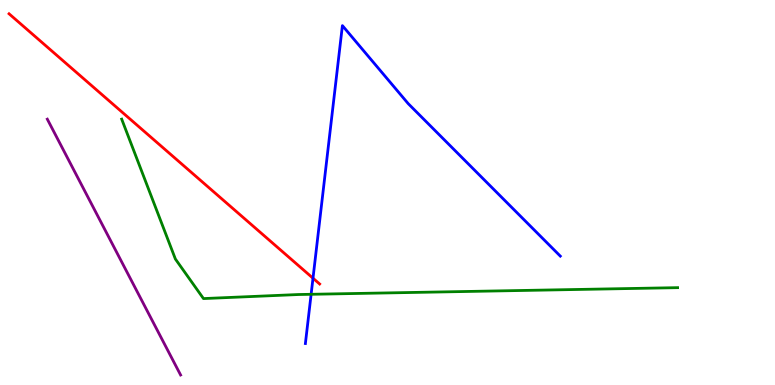[{'lines': ['blue', 'red'], 'intersections': [{'x': 4.04, 'y': 2.77}]}, {'lines': ['green', 'red'], 'intersections': []}, {'lines': ['purple', 'red'], 'intersections': []}, {'lines': ['blue', 'green'], 'intersections': [{'x': 4.01, 'y': 2.36}]}, {'lines': ['blue', 'purple'], 'intersections': []}, {'lines': ['green', 'purple'], 'intersections': []}]